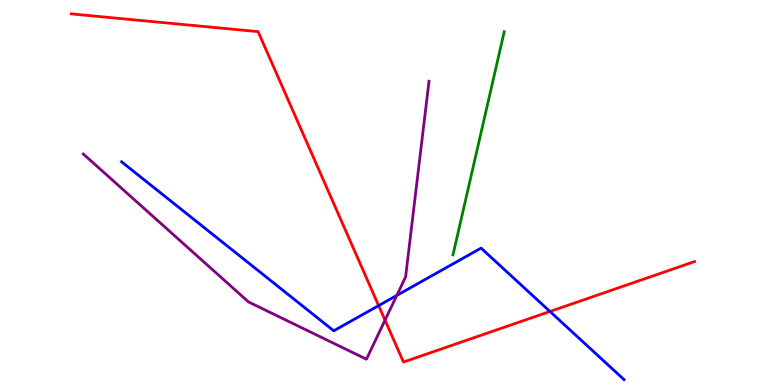[{'lines': ['blue', 'red'], 'intersections': [{'x': 4.89, 'y': 2.06}, {'x': 7.1, 'y': 1.91}]}, {'lines': ['green', 'red'], 'intersections': []}, {'lines': ['purple', 'red'], 'intersections': [{'x': 4.97, 'y': 1.68}]}, {'lines': ['blue', 'green'], 'intersections': []}, {'lines': ['blue', 'purple'], 'intersections': [{'x': 5.12, 'y': 2.33}]}, {'lines': ['green', 'purple'], 'intersections': []}]